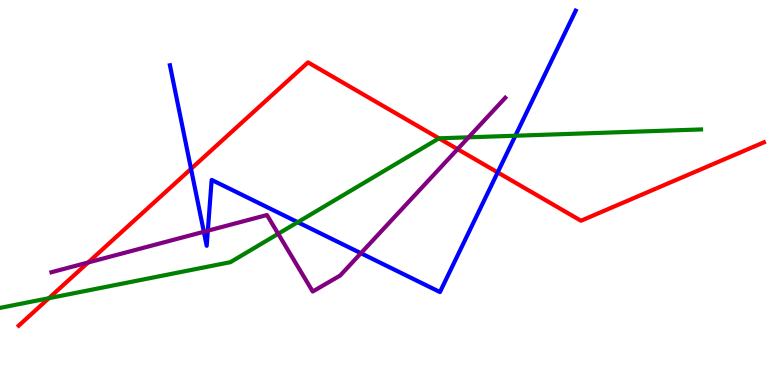[{'lines': ['blue', 'red'], 'intersections': [{'x': 2.46, 'y': 5.61}, {'x': 6.42, 'y': 5.52}]}, {'lines': ['green', 'red'], 'intersections': [{'x': 0.631, 'y': 2.25}, {'x': 5.66, 'y': 6.41}]}, {'lines': ['purple', 'red'], 'intersections': [{'x': 1.14, 'y': 3.18}, {'x': 5.9, 'y': 6.13}]}, {'lines': ['blue', 'green'], 'intersections': [{'x': 3.84, 'y': 4.23}, {'x': 6.65, 'y': 6.47}]}, {'lines': ['blue', 'purple'], 'intersections': [{'x': 2.63, 'y': 3.98}, {'x': 2.68, 'y': 4.01}, {'x': 4.66, 'y': 3.42}]}, {'lines': ['green', 'purple'], 'intersections': [{'x': 3.59, 'y': 3.93}, {'x': 6.05, 'y': 6.43}]}]